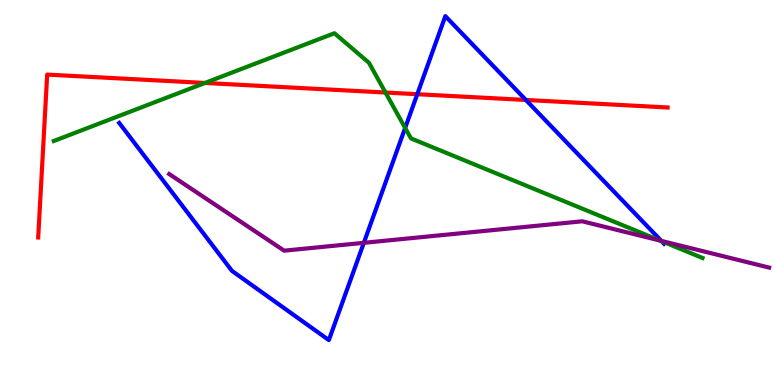[{'lines': ['blue', 'red'], 'intersections': [{'x': 5.38, 'y': 7.55}, {'x': 6.79, 'y': 7.4}]}, {'lines': ['green', 'red'], 'intersections': [{'x': 2.64, 'y': 7.85}, {'x': 4.97, 'y': 7.6}]}, {'lines': ['purple', 'red'], 'intersections': []}, {'lines': ['blue', 'green'], 'intersections': [{'x': 5.23, 'y': 6.68}, {'x': 8.54, 'y': 3.74}]}, {'lines': ['blue', 'purple'], 'intersections': [{'x': 4.69, 'y': 3.69}, {'x': 8.53, 'y': 3.74}]}, {'lines': ['green', 'purple'], 'intersections': [{'x': 8.52, 'y': 3.75}]}]